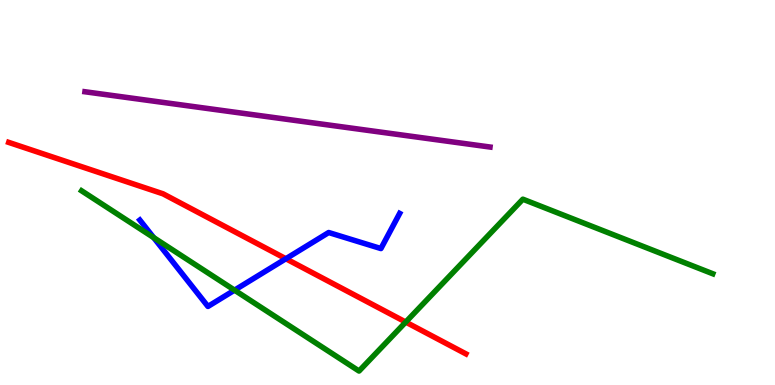[{'lines': ['blue', 'red'], 'intersections': [{'x': 3.69, 'y': 3.28}]}, {'lines': ['green', 'red'], 'intersections': [{'x': 5.24, 'y': 1.63}]}, {'lines': ['purple', 'red'], 'intersections': []}, {'lines': ['blue', 'green'], 'intersections': [{'x': 1.98, 'y': 3.83}, {'x': 3.03, 'y': 2.46}]}, {'lines': ['blue', 'purple'], 'intersections': []}, {'lines': ['green', 'purple'], 'intersections': []}]